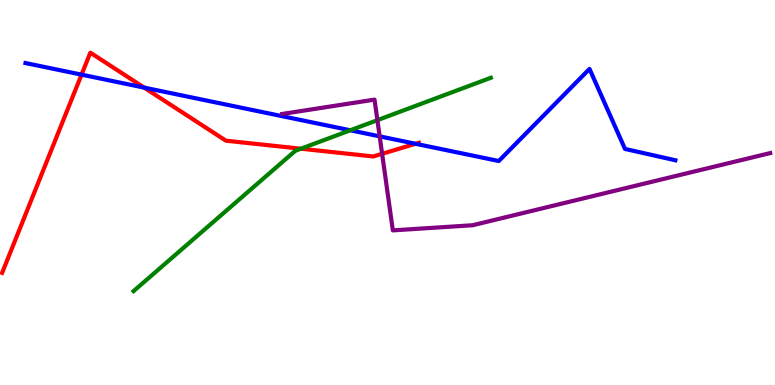[{'lines': ['blue', 'red'], 'intersections': [{'x': 1.05, 'y': 8.06}, {'x': 1.86, 'y': 7.72}, {'x': 5.36, 'y': 6.27}]}, {'lines': ['green', 'red'], 'intersections': [{'x': 3.88, 'y': 6.14}]}, {'lines': ['purple', 'red'], 'intersections': [{'x': 4.93, 'y': 6.01}]}, {'lines': ['blue', 'green'], 'intersections': [{'x': 4.52, 'y': 6.62}]}, {'lines': ['blue', 'purple'], 'intersections': [{'x': 4.9, 'y': 6.46}]}, {'lines': ['green', 'purple'], 'intersections': [{'x': 4.87, 'y': 6.88}]}]